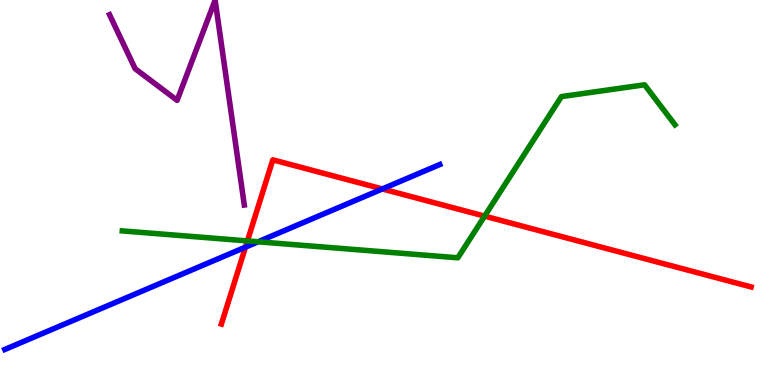[{'lines': ['blue', 'red'], 'intersections': [{'x': 3.17, 'y': 3.58}, {'x': 4.93, 'y': 5.09}]}, {'lines': ['green', 'red'], 'intersections': [{'x': 3.19, 'y': 3.74}, {'x': 6.25, 'y': 4.39}]}, {'lines': ['purple', 'red'], 'intersections': []}, {'lines': ['blue', 'green'], 'intersections': [{'x': 3.33, 'y': 3.72}]}, {'lines': ['blue', 'purple'], 'intersections': []}, {'lines': ['green', 'purple'], 'intersections': []}]